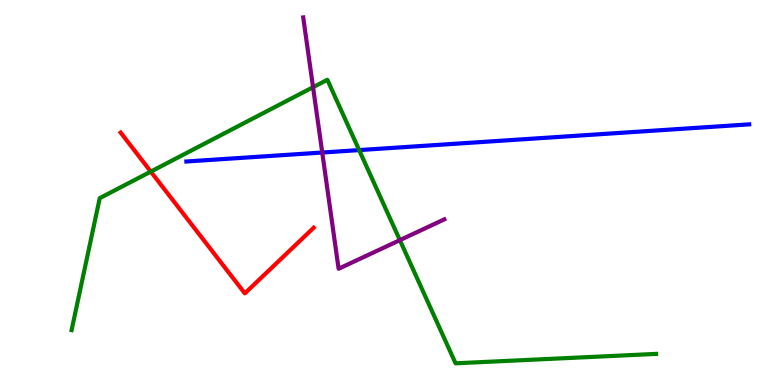[{'lines': ['blue', 'red'], 'intersections': []}, {'lines': ['green', 'red'], 'intersections': [{'x': 1.95, 'y': 5.54}]}, {'lines': ['purple', 'red'], 'intersections': []}, {'lines': ['blue', 'green'], 'intersections': [{'x': 4.63, 'y': 6.1}]}, {'lines': ['blue', 'purple'], 'intersections': [{'x': 4.16, 'y': 6.04}]}, {'lines': ['green', 'purple'], 'intersections': [{'x': 4.04, 'y': 7.73}, {'x': 5.16, 'y': 3.76}]}]